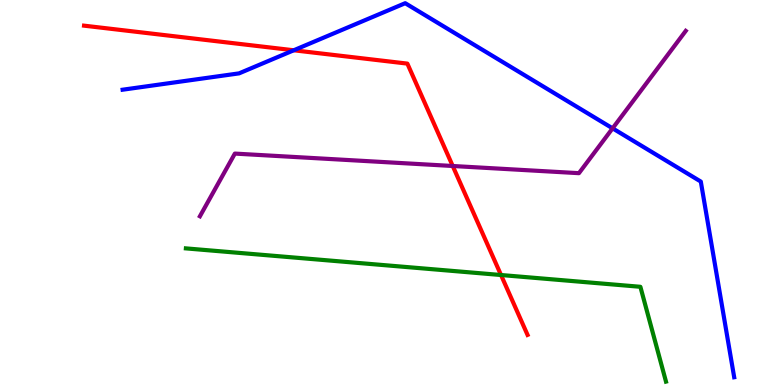[{'lines': ['blue', 'red'], 'intersections': [{'x': 3.79, 'y': 8.69}]}, {'lines': ['green', 'red'], 'intersections': [{'x': 6.46, 'y': 2.86}]}, {'lines': ['purple', 'red'], 'intersections': [{'x': 5.84, 'y': 5.69}]}, {'lines': ['blue', 'green'], 'intersections': []}, {'lines': ['blue', 'purple'], 'intersections': [{'x': 7.9, 'y': 6.67}]}, {'lines': ['green', 'purple'], 'intersections': []}]